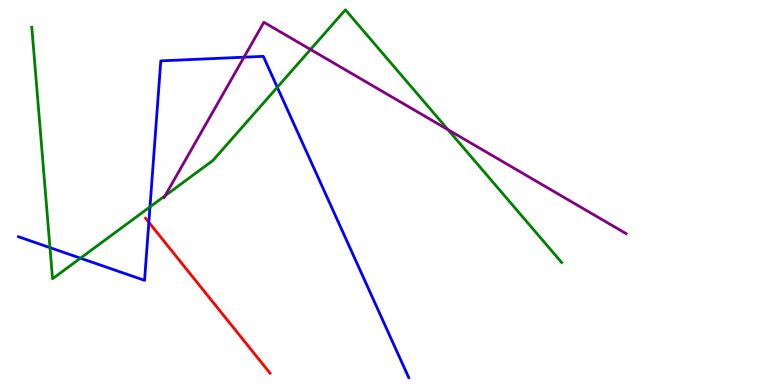[{'lines': ['blue', 'red'], 'intersections': [{'x': 1.92, 'y': 4.23}]}, {'lines': ['green', 'red'], 'intersections': []}, {'lines': ['purple', 'red'], 'intersections': []}, {'lines': ['blue', 'green'], 'intersections': [{'x': 0.645, 'y': 3.57}, {'x': 1.04, 'y': 3.29}, {'x': 1.94, 'y': 4.63}, {'x': 3.58, 'y': 7.73}]}, {'lines': ['blue', 'purple'], 'intersections': [{'x': 3.15, 'y': 8.51}]}, {'lines': ['green', 'purple'], 'intersections': [{'x': 2.13, 'y': 4.92}, {'x': 4.01, 'y': 8.71}, {'x': 5.78, 'y': 6.63}]}]